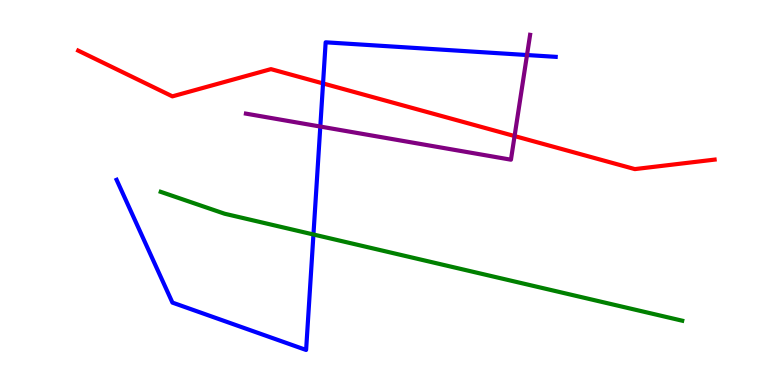[{'lines': ['blue', 'red'], 'intersections': [{'x': 4.17, 'y': 7.83}]}, {'lines': ['green', 'red'], 'intersections': []}, {'lines': ['purple', 'red'], 'intersections': [{'x': 6.64, 'y': 6.47}]}, {'lines': ['blue', 'green'], 'intersections': [{'x': 4.04, 'y': 3.91}]}, {'lines': ['blue', 'purple'], 'intersections': [{'x': 4.13, 'y': 6.71}, {'x': 6.8, 'y': 8.57}]}, {'lines': ['green', 'purple'], 'intersections': []}]